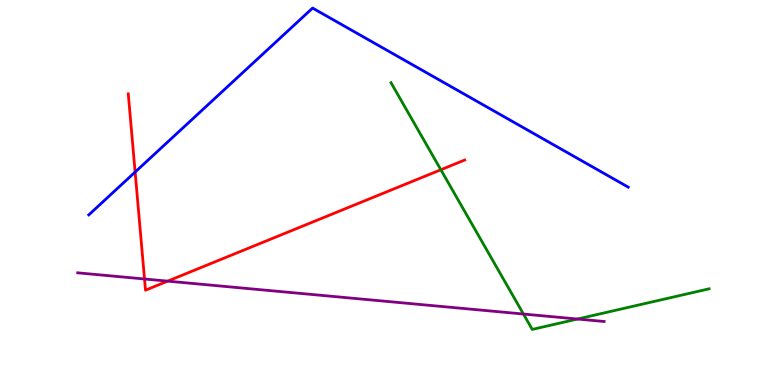[{'lines': ['blue', 'red'], 'intersections': [{'x': 1.74, 'y': 5.53}]}, {'lines': ['green', 'red'], 'intersections': [{'x': 5.69, 'y': 5.59}]}, {'lines': ['purple', 'red'], 'intersections': [{'x': 1.86, 'y': 2.75}, {'x': 2.16, 'y': 2.7}]}, {'lines': ['blue', 'green'], 'intersections': []}, {'lines': ['blue', 'purple'], 'intersections': []}, {'lines': ['green', 'purple'], 'intersections': [{'x': 6.75, 'y': 1.84}, {'x': 7.45, 'y': 1.71}]}]